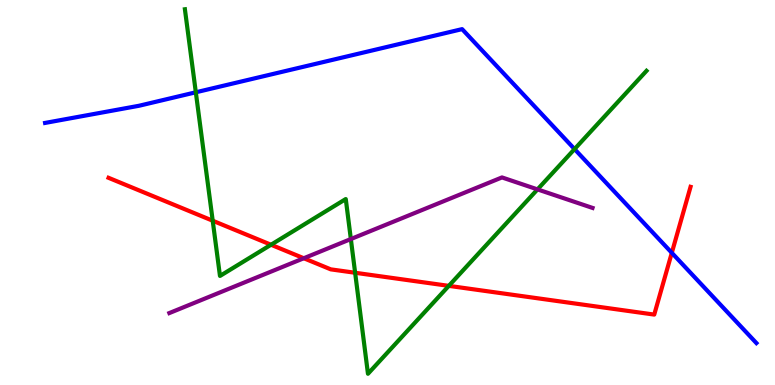[{'lines': ['blue', 'red'], 'intersections': [{'x': 8.67, 'y': 3.43}]}, {'lines': ['green', 'red'], 'intersections': [{'x': 2.74, 'y': 4.27}, {'x': 3.5, 'y': 3.64}, {'x': 4.58, 'y': 2.92}, {'x': 5.79, 'y': 2.58}]}, {'lines': ['purple', 'red'], 'intersections': [{'x': 3.92, 'y': 3.29}]}, {'lines': ['blue', 'green'], 'intersections': [{'x': 2.53, 'y': 7.6}, {'x': 7.41, 'y': 6.13}]}, {'lines': ['blue', 'purple'], 'intersections': []}, {'lines': ['green', 'purple'], 'intersections': [{'x': 4.53, 'y': 3.79}, {'x': 6.94, 'y': 5.08}]}]